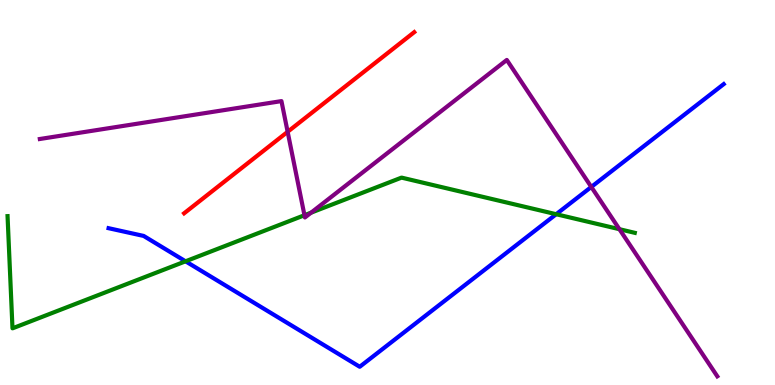[{'lines': ['blue', 'red'], 'intersections': []}, {'lines': ['green', 'red'], 'intersections': []}, {'lines': ['purple', 'red'], 'intersections': [{'x': 3.71, 'y': 6.58}]}, {'lines': ['blue', 'green'], 'intersections': [{'x': 2.39, 'y': 3.21}, {'x': 7.18, 'y': 4.44}]}, {'lines': ['blue', 'purple'], 'intersections': [{'x': 7.63, 'y': 5.14}]}, {'lines': ['green', 'purple'], 'intersections': [{'x': 3.93, 'y': 4.41}, {'x': 4.01, 'y': 4.48}, {'x': 7.99, 'y': 4.05}]}]